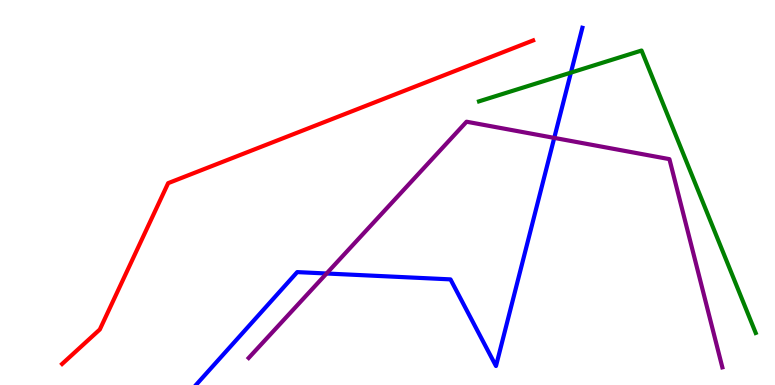[{'lines': ['blue', 'red'], 'intersections': []}, {'lines': ['green', 'red'], 'intersections': []}, {'lines': ['purple', 'red'], 'intersections': []}, {'lines': ['blue', 'green'], 'intersections': [{'x': 7.37, 'y': 8.11}]}, {'lines': ['blue', 'purple'], 'intersections': [{'x': 4.21, 'y': 2.9}, {'x': 7.15, 'y': 6.42}]}, {'lines': ['green', 'purple'], 'intersections': []}]